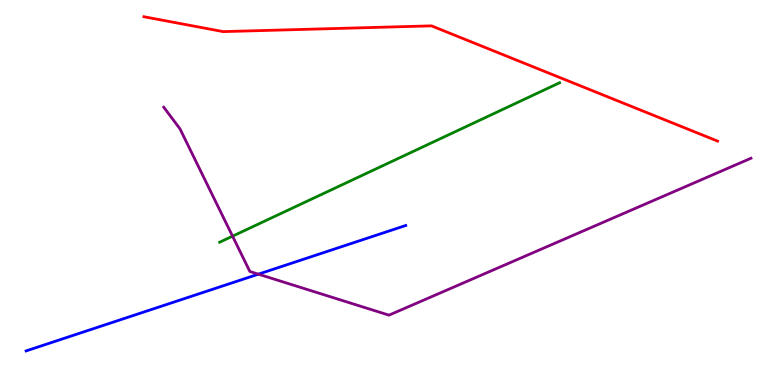[{'lines': ['blue', 'red'], 'intersections': []}, {'lines': ['green', 'red'], 'intersections': []}, {'lines': ['purple', 'red'], 'intersections': []}, {'lines': ['blue', 'green'], 'intersections': []}, {'lines': ['blue', 'purple'], 'intersections': [{'x': 3.33, 'y': 2.88}]}, {'lines': ['green', 'purple'], 'intersections': [{'x': 3.0, 'y': 3.87}]}]